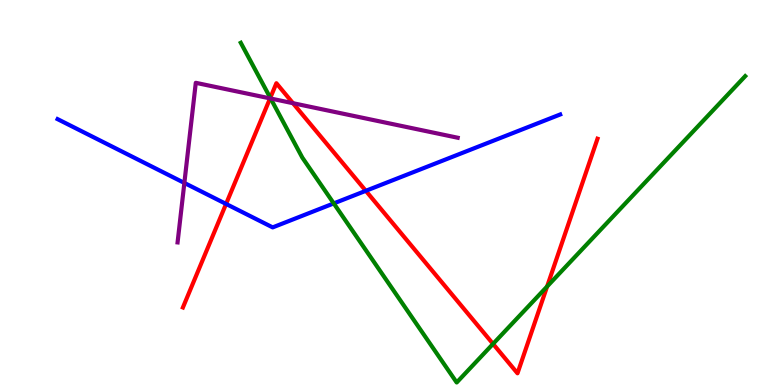[{'lines': ['blue', 'red'], 'intersections': [{'x': 2.92, 'y': 4.7}, {'x': 4.72, 'y': 5.04}]}, {'lines': ['green', 'red'], 'intersections': [{'x': 3.49, 'y': 7.46}, {'x': 6.36, 'y': 1.07}, {'x': 7.06, 'y': 2.56}]}, {'lines': ['purple', 'red'], 'intersections': [{'x': 3.48, 'y': 7.44}, {'x': 3.78, 'y': 7.32}]}, {'lines': ['blue', 'green'], 'intersections': [{'x': 4.31, 'y': 4.72}]}, {'lines': ['blue', 'purple'], 'intersections': [{'x': 2.38, 'y': 5.25}]}, {'lines': ['green', 'purple'], 'intersections': [{'x': 3.49, 'y': 7.44}]}]